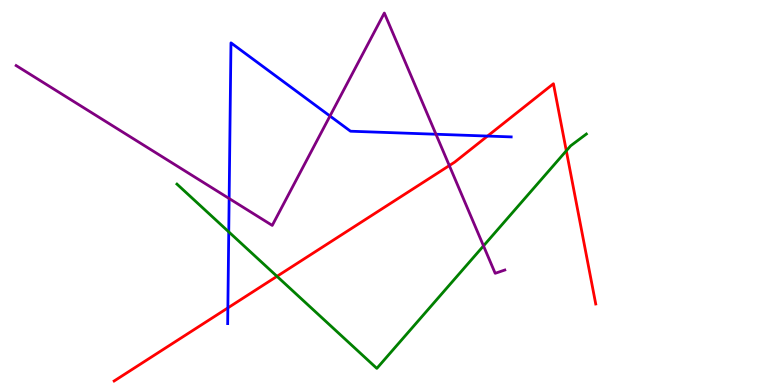[{'lines': ['blue', 'red'], 'intersections': [{'x': 2.94, 'y': 2.0}, {'x': 6.29, 'y': 6.47}]}, {'lines': ['green', 'red'], 'intersections': [{'x': 3.57, 'y': 2.82}, {'x': 7.31, 'y': 6.08}]}, {'lines': ['purple', 'red'], 'intersections': [{'x': 5.8, 'y': 5.7}]}, {'lines': ['blue', 'green'], 'intersections': [{'x': 2.95, 'y': 3.98}]}, {'lines': ['blue', 'purple'], 'intersections': [{'x': 2.96, 'y': 4.84}, {'x': 4.26, 'y': 6.99}, {'x': 5.63, 'y': 6.51}]}, {'lines': ['green', 'purple'], 'intersections': [{'x': 6.24, 'y': 3.61}]}]